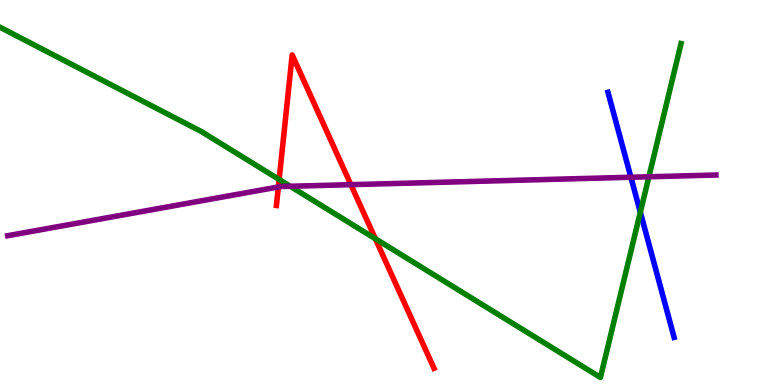[{'lines': ['blue', 'red'], 'intersections': []}, {'lines': ['green', 'red'], 'intersections': [{'x': 3.6, 'y': 5.34}, {'x': 4.84, 'y': 3.8}]}, {'lines': ['purple', 'red'], 'intersections': [{'x': 3.59, 'y': 5.14}, {'x': 4.53, 'y': 5.2}]}, {'lines': ['blue', 'green'], 'intersections': [{'x': 8.26, 'y': 4.49}]}, {'lines': ['blue', 'purple'], 'intersections': [{'x': 8.14, 'y': 5.4}]}, {'lines': ['green', 'purple'], 'intersections': [{'x': 3.74, 'y': 5.16}, {'x': 8.37, 'y': 5.41}]}]